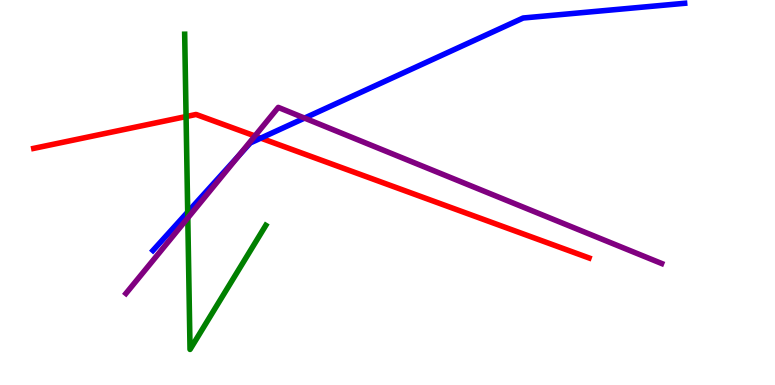[{'lines': ['blue', 'red'], 'intersections': [{'x': 3.37, 'y': 6.41}]}, {'lines': ['green', 'red'], 'intersections': [{'x': 2.4, 'y': 6.97}]}, {'lines': ['purple', 'red'], 'intersections': [{'x': 3.29, 'y': 6.47}]}, {'lines': ['blue', 'green'], 'intersections': [{'x': 2.42, 'y': 4.49}]}, {'lines': ['blue', 'purple'], 'intersections': [{'x': 3.08, 'y': 5.95}, {'x': 3.93, 'y': 6.93}]}, {'lines': ['green', 'purple'], 'intersections': [{'x': 2.42, 'y': 4.34}]}]